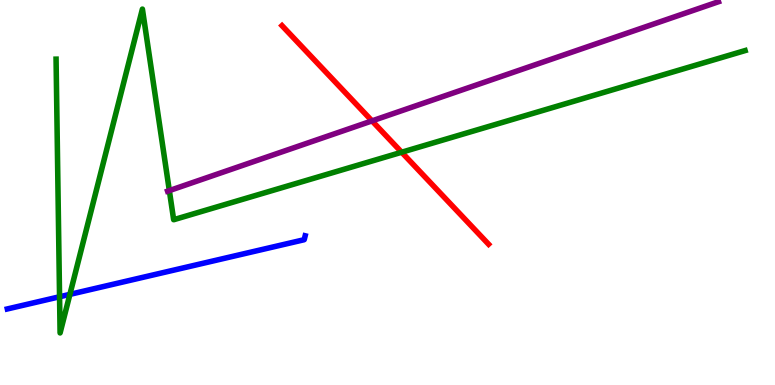[{'lines': ['blue', 'red'], 'intersections': []}, {'lines': ['green', 'red'], 'intersections': [{'x': 5.18, 'y': 6.05}]}, {'lines': ['purple', 'red'], 'intersections': [{'x': 4.8, 'y': 6.86}]}, {'lines': ['blue', 'green'], 'intersections': [{'x': 0.768, 'y': 2.29}, {'x': 0.902, 'y': 2.35}]}, {'lines': ['blue', 'purple'], 'intersections': []}, {'lines': ['green', 'purple'], 'intersections': [{'x': 2.19, 'y': 5.05}]}]